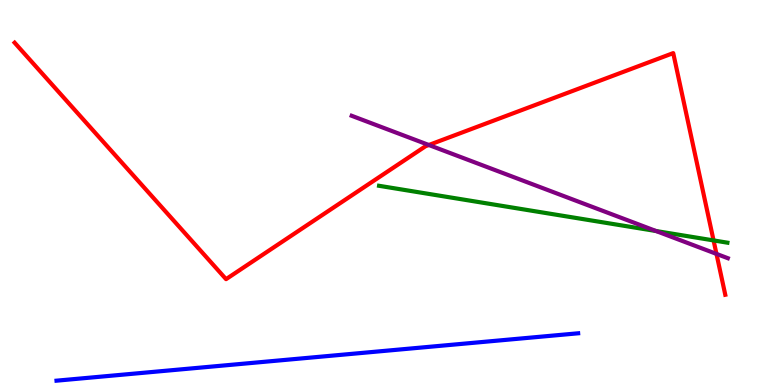[{'lines': ['blue', 'red'], 'intersections': []}, {'lines': ['green', 'red'], 'intersections': [{'x': 9.21, 'y': 3.76}]}, {'lines': ['purple', 'red'], 'intersections': [{'x': 5.53, 'y': 6.23}, {'x': 9.24, 'y': 3.41}]}, {'lines': ['blue', 'green'], 'intersections': []}, {'lines': ['blue', 'purple'], 'intersections': []}, {'lines': ['green', 'purple'], 'intersections': [{'x': 8.47, 'y': 4.0}]}]